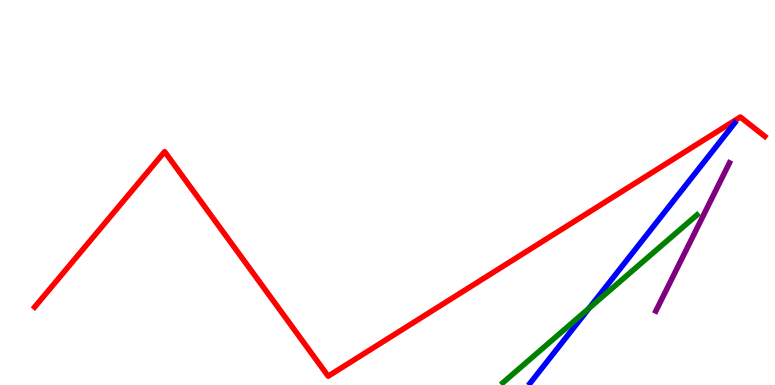[{'lines': ['blue', 'red'], 'intersections': []}, {'lines': ['green', 'red'], 'intersections': []}, {'lines': ['purple', 'red'], 'intersections': []}, {'lines': ['blue', 'green'], 'intersections': [{'x': 7.6, 'y': 1.99}]}, {'lines': ['blue', 'purple'], 'intersections': []}, {'lines': ['green', 'purple'], 'intersections': []}]